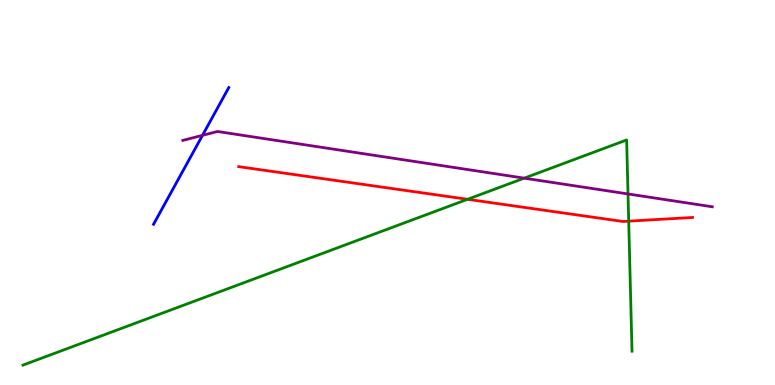[{'lines': ['blue', 'red'], 'intersections': []}, {'lines': ['green', 'red'], 'intersections': [{'x': 6.03, 'y': 4.82}, {'x': 8.11, 'y': 4.26}]}, {'lines': ['purple', 'red'], 'intersections': []}, {'lines': ['blue', 'green'], 'intersections': []}, {'lines': ['blue', 'purple'], 'intersections': [{'x': 2.61, 'y': 6.48}]}, {'lines': ['green', 'purple'], 'intersections': [{'x': 6.76, 'y': 5.37}, {'x': 8.1, 'y': 4.96}]}]